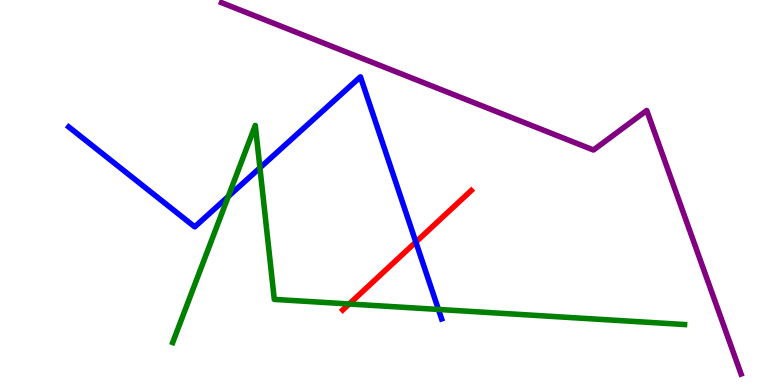[{'lines': ['blue', 'red'], 'intersections': [{'x': 5.37, 'y': 3.71}]}, {'lines': ['green', 'red'], 'intersections': [{'x': 4.51, 'y': 2.1}]}, {'lines': ['purple', 'red'], 'intersections': []}, {'lines': ['blue', 'green'], 'intersections': [{'x': 2.95, 'y': 4.9}, {'x': 3.35, 'y': 5.64}, {'x': 5.66, 'y': 1.96}]}, {'lines': ['blue', 'purple'], 'intersections': []}, {'lines': ['green', 'purple'], 'intersections': []}]